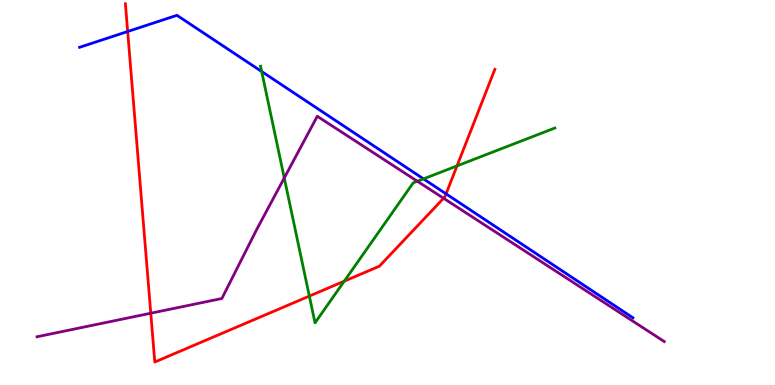[{'lines': ['blue', 'red'], 'intersections': [{'x': 1.65, 'y': 9.18}, {'x': 5.76, 'y': 4.97}]}, {'lines': ['green', 'red'], 'intersections': [{'x': 3.99, 'y': 2.31}, {'x': 4.44, 'y': 2.7}, {'x': 5.9, 'y': 5.69}]}, {'lines': ['purple', 'red'], 'intersections': [{'x': 1.95, 'y': 1.86}, {'x': 5.72, 'y': 4.85}]}, {'lines': ['blue', 'green'], 'intersections': [{'x': 3.38, 'y': 8.14}, {'x': 5.46, 'y': 5.35}]}, {'lines': ['blue', 'purple'], 'intersections': []}, {'lines': ['green', 'purple'], 'intersections': [{'x': 3.67, 'y': 5.38}, {'x': 5.39, 'y': 5.29}]}]